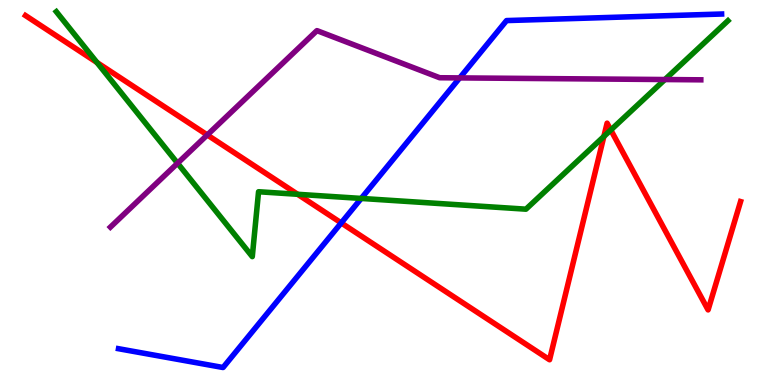[{'lines': ['blue', 'red'], 'intersections': [{'x': 4.4, 'y': 4.21}]}, {'lines': ['green', 'red'], 'intersections': [{'x': 1.25, 'y': 8.38}, {'x': 3.84, 'y': 4.95}, {'x': 7.79, 'y': 6.46}, {'x': 7.88, 'y': 6.62}]}, {'lines': ['purple', 'red'], 'intersections': [{'x': 2.67, 'y': 6.49}]}, {'lines': ['blue', 'green'], 'intersections': [{'x': 4.66, 'y': 4.85}]}, {'lines': ['blue', 'purple'], 'intersections': [{'x': 5.93, 'y': 7.98}]}, {'lines': ['green', 'purple'], 'intersections': [{'x': 2.29, 'y': 5.76}, {'x': 8.58, 'y': 7.93}]}]